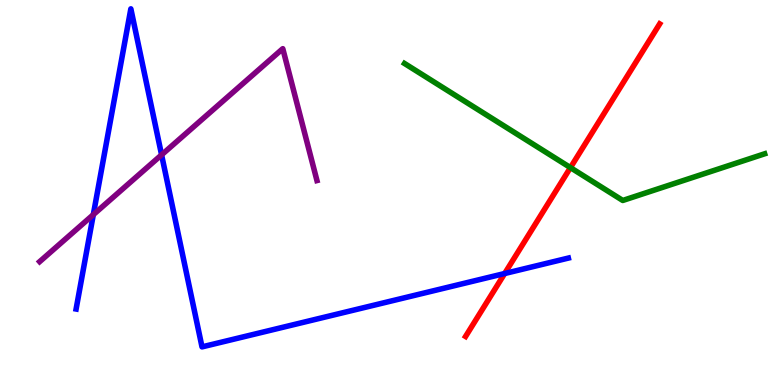[{'lines': ['blue', 'red'], 'intersections': [{'x': 6.51, 'y': 2.9}]}, {'lines': ['green', 'red'], 'intersections': [{'x': 7.36, 'y': 5.65}]}, {'lines': ['purple', 'red'], 'intersections': []}, {'lines': ['blue', 'green'], 'intersections': []}, {'lines': ['blue', 'purple'], 'intersections': [{'x': 1.2, 'y': 4.42}, {'x': 2.08, 'y': 5.98}]}, {'lines': ['green', 'purple'], 'intersections': []}]